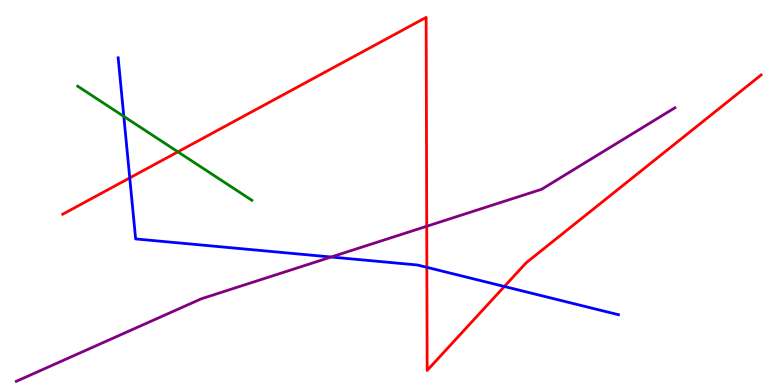[{'lines': ['blue', 'red'], 'intersections': [{'x': 1.67, 'y': 5.38}, {'x': 5.51, 'y': 3.06}, {'x': 6.51, 'y': 2.56}]}, {'lines': ['green', 'red'], 'intersections': [{'x': 2.3, 'y': 6.06}]}, {'lines': ['purple', 'red'], 'intersections': [{'x': 5.51, 'y': 4.12}]}, {'lines': ['blue', 'green'], 'intersections': [{'x': 1.6, 'y': 6.98}]}, {'lines': ['blue', 'purple'], 'intersections': [{'x': 4.27, 'y': 3.32}]}, {'lines': ['green', 'purple'], 'intersections': []}]